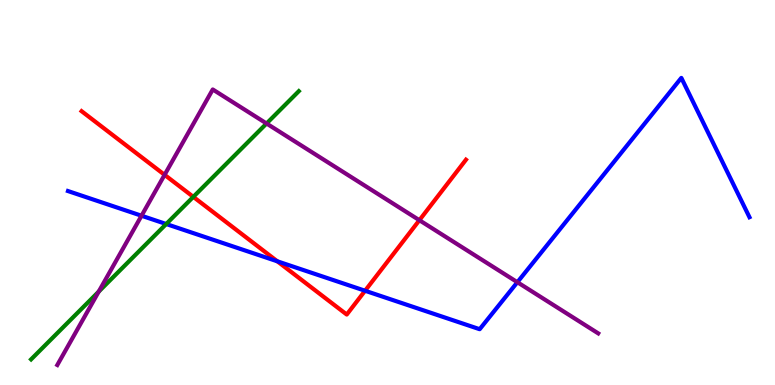[{'lines': ['blue', 'red'], 'intersections': [{'x': 3.58, 'y': 3.21}, {'x': 4.71, 'y': 2.45}]}, {'lines': ['green', 'red'], 'intersections': [{'x': 2.49, 'y': 4.89}]}, {'lines': ['purple', 'red'], 'intersections': [{'x': 2.12, 'y': 5.46}, {'x': 5.41, 'y': 4.28}]}, {'lines': ['blue', 'green'], 'intersections': [{'x': 2.14, 'y': 4.18}]}, {'lines': ['blue', 'purple'], 'intersections': [{'x': 1.83, 'y': 4.4}, {'x': 6.68, 'y': 2.67}]}, {'lines': ['green', 'purple'], 'intersections': [{'x': 1.27, 'y': 2.42}, {'x': 3.44, 'y': 6.79}]}]